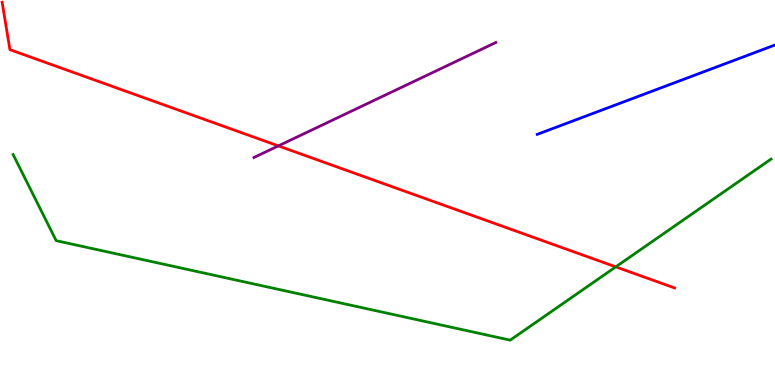[{'lines': ['blue', 'red'], 'intersections': []}, {'lines': ['green', 'red'], 'intersections': [{'x': 7.95, 'y': 3.07}]}, {'lines': ['purple', 'red'], 'intersections': [{'x': 3.59, 'y': 6.21}]}, {'lines': ['blue', 'green'], 'intersections': []}, {'lines': ['blue', 'purple'], 'intersections': []}, {'lines': ['green', 'purple'], 'intersections': []}]